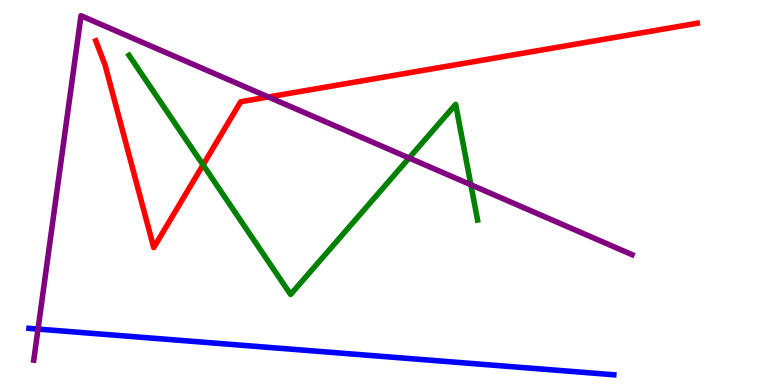[{'lines': ['blue', 'red'], 'intersections': []}, {'lines': ['green', 'red'], 'intersections': [{'x': 2.62, 'y': 5.72}]}, {'lines': ['purple', 'red'], 'intersections': [{'x': 3.46, 'y': 7.48}]}, {'lines': ['blue', 'green'], 'intersections': []}, {'lines': ['blue', 'purple'], 'intersections': [{'x': 0.491, 'y': 1.45}]}, {'lines': ['green', 'purple'], 'intersections': [{'x': 5.28, 'y': 5.9}, {'x': 6.08, 'y': 5.2}]}]